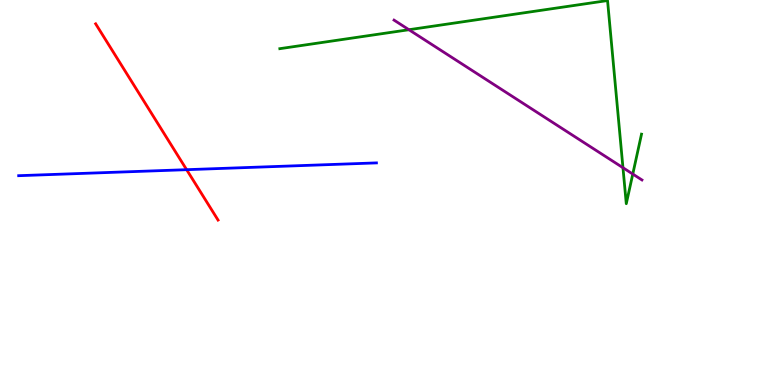[{'lines': ['blue', 'red'], 'intersections': [{'x': 2.41, 'y': 5.59}]}, {'lines': ['green', 'red'], 'intersections': []}, {'lines': ['purple', 'red'], 'intersections': []}, {'lines': ['blue', 'green'], 'intersections': []}, {'lines': ['blue', 'purple'], 'intersections': []}, {'lines': ['green', 'purple'], 'intersections': [{'x': 5.28, 'y': 9.23}, {'x': 8.04, 'y': 5.64}, {'x': 8.16, 'y': 5.48}]}]